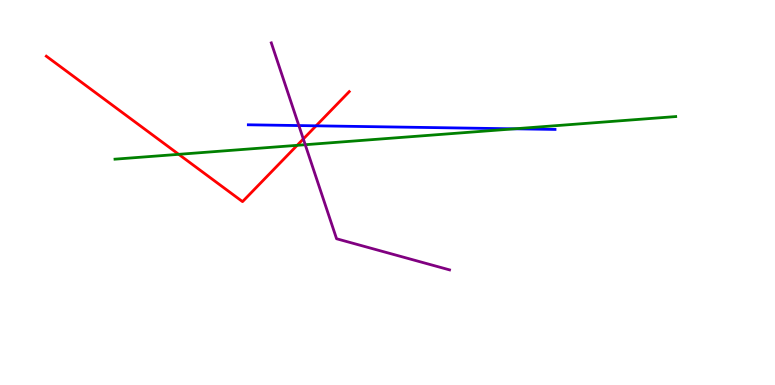[{'lines': ['blue', 'red'], 'intersections': [{'x': 4.08, 'y': 6.73}]}, {'lines': ['green', 'red'], 'intersections': [{'x': 2.31, 'y': 5.99}, {'x': 3.83, 'y': 6.23}]}, {'lines': ['purple', 'red'], 'intersections': [{'x': 3.91, 'y': 6.39}]}, {'lines': ['blue', 'green'], 'intersections': [{'x': 6.64, 'y': 6.65}]}, {'lines': ['blue', 'purple'], 'intersections': [{'x': 3.86, 'y': 6.74}]}, {'lines': ['green', 'purple'], 'intersections': [{'x': 3.94, 'y': 6.24}]}]